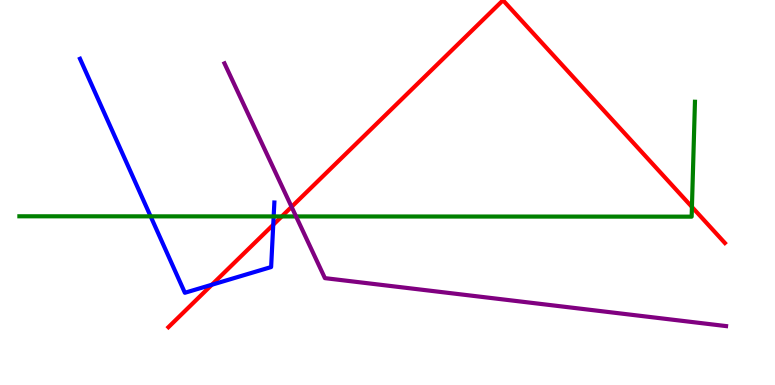[{'lines': ['blue', 'red'], 'intersections': [{'x': 2.73, 'y': 2.6}, {'x': 3.53, 'y': 4.16}]}, {'lines': ['green', 'red'], 'intersections': [{'x': 3.64, 'y': 4.38}, {'x': 8.93, 'y': 4.63}]}, {'lines': ['purple', 'red'], 'intersections': [{'x': 3.76, 'y': 4.63}]}, {'lines': ['blue', 'green'], 'intersections': [{'x': 1.94, 'y': 4.38}, {'x': 3.53, 'y': 4.38}]}, {'lines': ['blue', 'purple'], 'intersections': []}, {'lines': ['green', 'purple'], 'intersections': [{'x': 3.82, 'y': 4.38}]}]